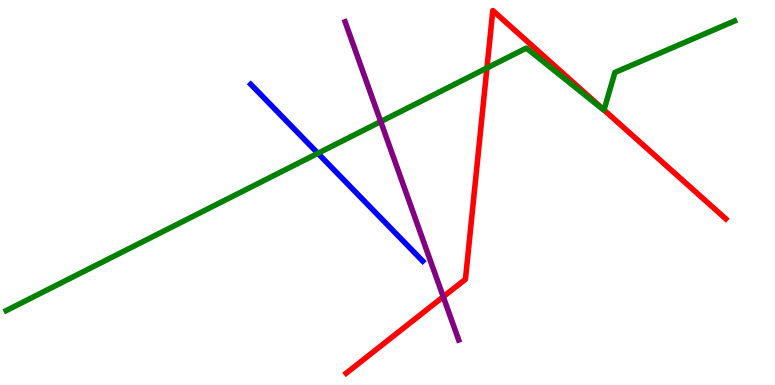[{'lines': ['blue', 'red'], 'intersections': []}, {'lines': ['green', 'red'], 'intersections': [{'x': 6.28, 'y': 8.23}, {'x': 7.79, 'y': 7.14}]}, {'lines': ['purple', 'red'], 'intersections': [{'x': 5.72, 'y': 2.29}]}, {'lines': ['blue', 'green'], 'intersections': [{'x': 4.1, 'y': 6.02}]}, {'lines': ['blue', 'purple'], 'intersections': []}, {'lines': ['green', 'purple'], 'intersections': [{'x': 4.91, 'y': 6.84}]}]